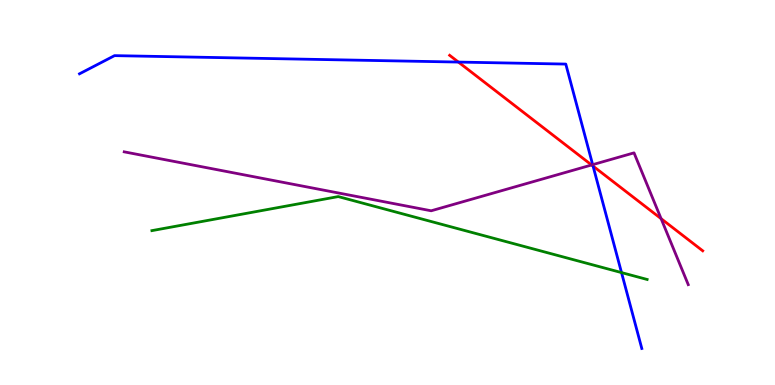[{'lines': ['blue', 'red'], 'intersections': [{'x': 5.91, 'y': 8.39}, {'x': 7.65, 'y': 5.69}]}, {'lines': ['green', 'red'], 'intersections': []}, {'lines': ['purple', 'red'], 'intersections': [{'x': 7.63, 'y': 5.71}, {'x': 8.53, 'y': 4.32}]}, {'lines': ['blue', 'green'], 'intersections': [{'x': 8.02, 'y': 2.92}]}, {'lines': ['blue', 'purple'], 'intersections': [{'x': 7.65, 'y': 5.72}]}, {'lines': ['green', 'purple'], 'intersections': []}]